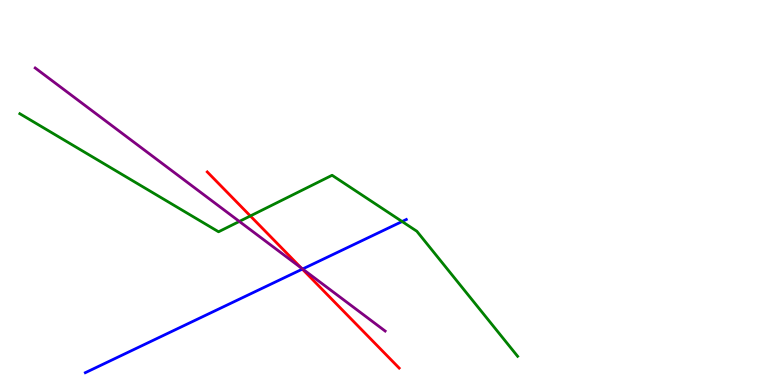[{'lines': ['blue', 'red'], 'intersections': [{'x': 3.9, 'y': 3.01}]}, {'lines': ['green', 'red'], 'intersections': [{'x': 3.23, 'y': 4.39}]}, {'lines': ['purple', 'red'], 'intersections': [{'x': 3.89, 'y': 3.04}]}, {'lines': ['blue', 'green'], 'intersections': [{'x': 5.19, 'y': 4.25}]}, {'lines': ['blue', 'purple'], 'intersections': [{'x': 3.9, 'y': 3.01}]}, {'lines': ['green', 'purple'], 'intersections': [{'x': 3.09, 'y': 4.25}]}]